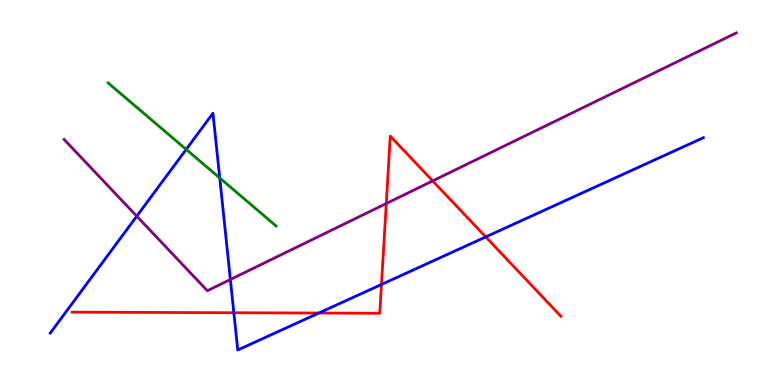[{'lines': ['blue', 'red'], 'intersections': [{'x': 3.02, 'y': 1.88}, {'x': 4.11, 'y': 1.87}, {'x': 4.92, 'y': 2.61}, {'x': 6.27, 'y': 3.85}]}, {'lines': ['green', 'red'], 'intersections': []}, {'lines': ['purple', 'red'], 'intersections': [{'x': 4.98, 'y': 4.71}, {'x': 5.58, 'y': 5.3}]}, {'lines': ['blue', 'green'], 'intersections': [{'x': 2.4, 'y': 6.12}, {'x': 2.84, 'y': 5.38}]}, {'lines': ['blue', 'purple'], 'intersections': [{'x': 1.76, 'y': 4.38}, {'x': 2.97, 'y': 2.74}]}, {'lines': ['green', 'purple'], 'intersections': []}]